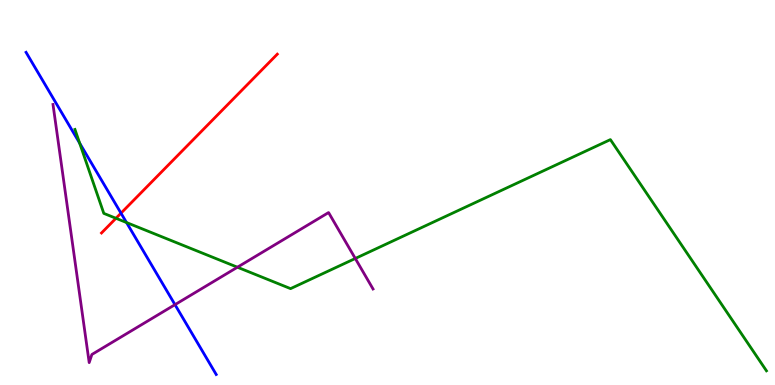[{'lines': ['blue', 'red'], 'intersections': [{'x': 1.56, 'y': 4.46}]}, {'lines': ['green', 'red'], 'intersections': [{'x': 1.5, 'y': 4.33}]}, {'lines': ['purple', 'red'], 'intersections': []}, {'lines': ['blue', 'green'], 'intersections': [{'x': 1.03, 'y': 6.28}, {'x': 1.63, 'y': 4.22}]}, {'lines': ['blue', 'purple'], 'intersections': [{'x': 2.26, 'y': 2.09}]}, {'lines': ['green', 'purple'], 'intersections': [{'x': 3.06, 'y': 3.06}, {'x': 4.58, 'y': 3.29}]}]